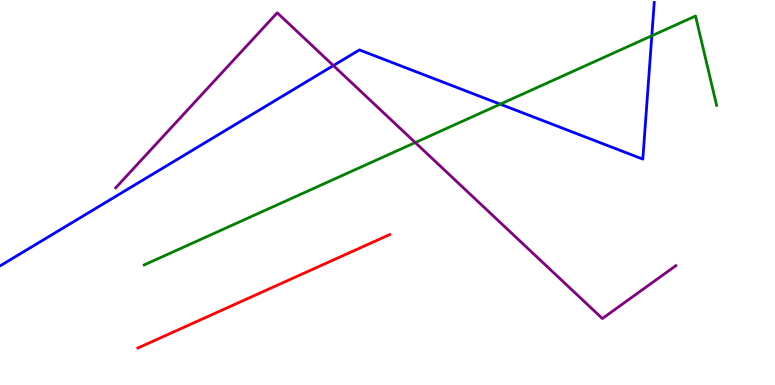[{'lines': ['blue', 'red'], 'intersections': []}, {'lines': ['green', 'red'], 'intersections': []}, {'lines': ['purple', 'red'], 'intersections': []}, {'lines': ['blue', 'green'], 'intersections': [{'x': 6.45, 'y': 7.29}, {'x': 8.41, 'y': 9.07}]}, {'lines': ['blue', 'purple'], 'intersections': [{'x': 4.3, 'y': 8.3}]}, {'lines': ['green', 'purple'], 'intersections': [{'x': 5.36, 'y': 6.3}]}]